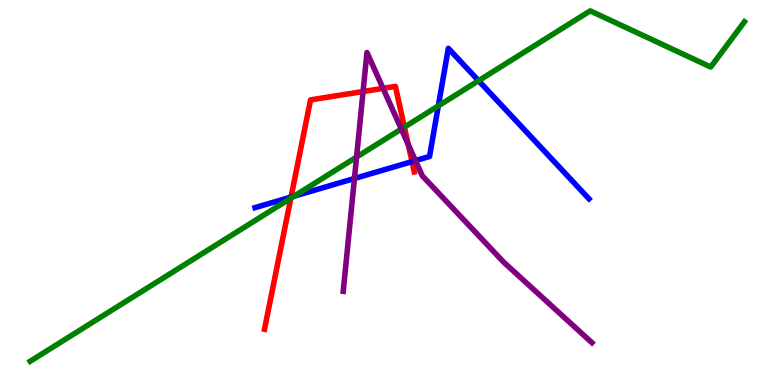[{'lines': ['blue', 'red'], 'intersections': [{'x': 3.76, 'y': 4.88}, {'x': 5.32, 'y': 5.8}]}, {'lines': ['green', 'red'], 'intersections': [{'x': 3.75, 'y': 4.85}, {'x': 5.22, 'y': 6.7}]}, {'lines': ['purple', 'red'], 'intersections': [{'x': 4.68, 'y': 7.62}, {'x': 4.94, 'y': 7.7}, {'x': 5.27, 'y': 6.25}]}, {'lines': ['blue', 'green'], 'intersections': [{'x': 3.79, 'y': 4.9}, {'x': 5.66, 'y': 7.25}, {'x': 6.18, 'y': 7.9}]}, {'lines': ['blue', 'purple'], 'intersections': [{'x': 4.57, 'y': 5.36}, {'x': 5.36, 'y': 5.83}]}, {'lines': ['green', 'purple'], 'intersections': [{'x': 4.6, 'y': 5.92}, {'x': 5.18, 'y': 6.65}]}]